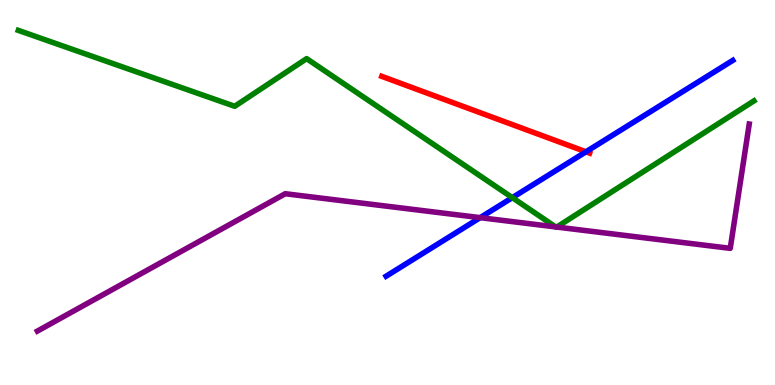[{'lines': ['blue', 'red'], 'intersections': [{'x': 7.56, 'y': 6.06}]}, {'lines': ['green', 'red'], 'intersections': []}, {'lines': ['purple', 'red'], 'intersections': []}, {'lines': ['blue', 'green'], 'intersections': [{'x': 6.61, 'y': 4.87}]}, {'lines': ['blue', 'purple'], 'intersections': [{'x': 6.2, 'y': 4.35}]}, {'lines': ['green', 'purple'], 'intersections': [{'x': 7.17, 'y': 4.11}, {'x': 7.18, 'y': 4.1}]}]